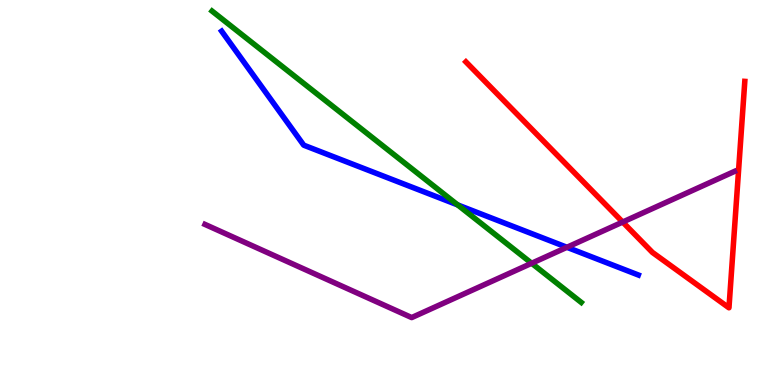[{'lines': ['blue', 'red'], 'intersections': []}, {'lines': ['green', 'red'], 'intersections': []}, {'lines': ['purple', 'red'], 'intersections': [{'x': 8.03, 'y': 4.23}]}, {'lines': ['blue', 'green'], 'intersections': [{'x': 5.91, 'y': 4.68}]}, {'lines': ['blue', 'purple'], 'intersections': [{'x': 7.32, 'y': 3.58}]}, {'lines': ['green', 'purple'], 'intersections': [{'x': 6.86, 'y': 3.16}]}]